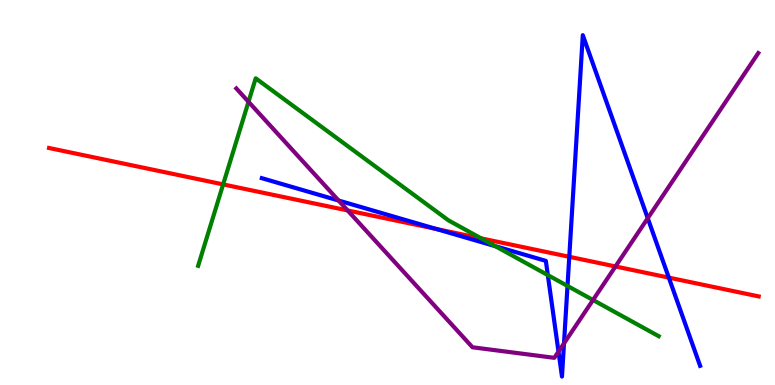[{'lines': ['blue', 'red'], 'intersections': [{'x': 5.63, 'y': 4.05}, {'x': 7.35, 'y': 3.33}, {'x': 8.63, 'y': 2.79}]}, {'lines': ['green', 'red'], 'intersections': [{'x': 2.88, 'y': 5.21}, {'x': 6.21, 'y': 3.81}]}, {'lines': ['purple', 'red'], 'intersections': [{'x': 4.49, 'y': 4.53}, {'x': 7.94, 'y': 3.08}]}, {'lines': ['blue', 'green'], 'intersections': [{'x': 6.39, 'y': 3.61}, {'x': 7.07, 'y': 2.85}, {'x': 7.32, 'y': 2.57}]}, {'lines': ['blue', 'purple'], 'intersections': [{'x': 4.37, 'y': 4.79}, {'x': 7.21, 'y': 0.867}, {'x': 7.28, 'y': 1.08}, {'x': 8.36, 'y': 4.33}]}, {'lines': ['green', 'purple'], 'intersections': [{'x': 3.21, 'y': 7.36}, {'x': 7.65, 'y': 2.21}]}]